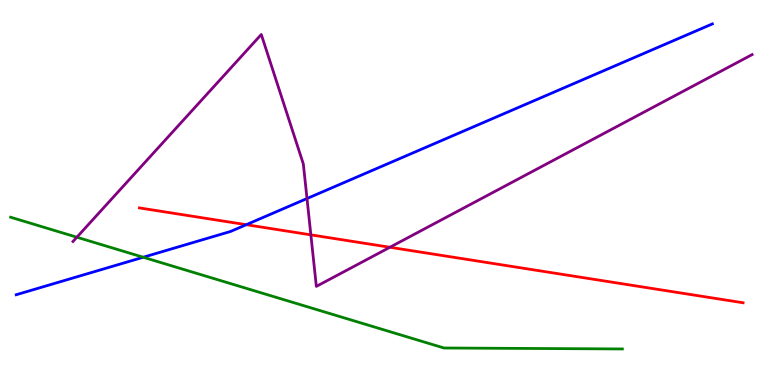[{'lines': ['blue', 'red'], 'intersections': [{'x': 3.18, 'y': 4.16}]}, {'lines': ['green', 'red'], 'intersections': []}, {'lines': ['purple', 'red'], 'intersections': [{'x': 4.01, 'y': 3.9}, {'x': 5.03, 'y': 3.58}]}, {'lines': ['blue', 'green'], 'intersections': [{'x': 1.85, 'y': 3.32}]}, {'lines': ['blue', 'purple'], 'intersections': [{'x': 3.96, 'y': 4.84}]}, {'lines': ['green', 'purple'], 'intersections': [{'x': 0.992, 'y': 3.84}]}]